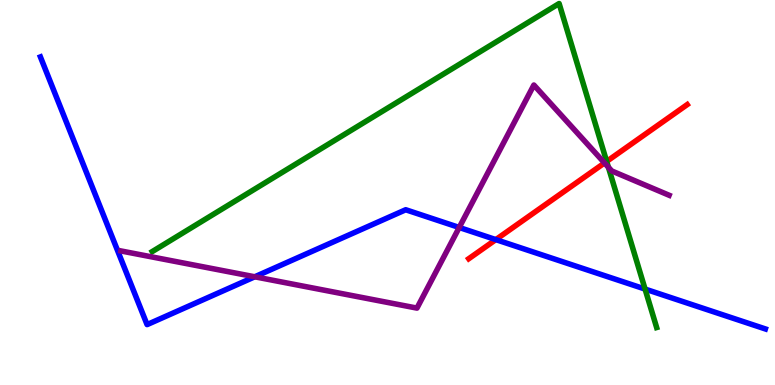[{'lines': ['blue', 'red'], 'intersections': [{'x': 6.4, 'y': 3.78}]}, {'lines': ['green', 'red'], 'intersections': [{'x': 7.83, 'y': 5.81}]}, {'lines': ['purple', 'red'], 'intersections': [{'x': 7.8, 'y': 5.77}]}, {'lines': ['blue', 'green'], 'intersections': [{'x': 8.32, 'y': 2.49}]}, {'lines': ['blue', 'purple'], 'intersections': [{'x': 3.29, 'y': 2.81}, {'x': 5.93, 'y': 4.09}]}, {'lines': ['green', 'purple'], 'intersections': [{'x': 7.85, 'y': 5.66}]}]